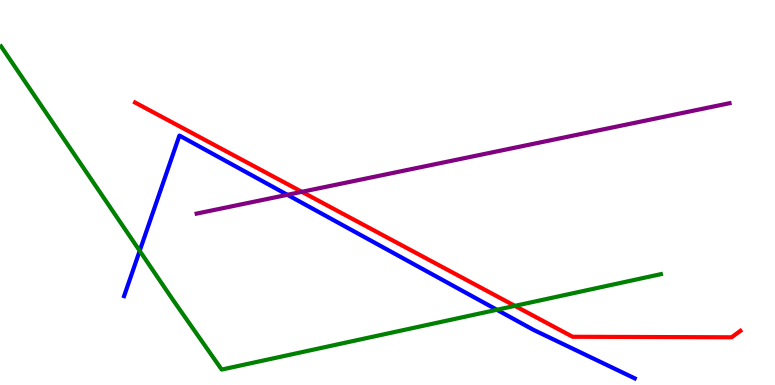[{'lines': ['blue', 'red'], 'intersections': []}, {'lines': ['green', 'red'], 'intersections': [{'x': 6.64, 'y': 2.06}]}, {'lines': ['purple', 'red'], 'intersections': [{'x': 3.89, 'y': 5.02}]}, {'lines': ['blue', 'green'], 'intersections': [{'x': 1.8, 'y': 3.48}, {'x': 6.41, 'y': 1.95}]}, {'lines': ['blue', 'purple'], 'intersections': [{'x': 3.71, 'y': 4.94}]}, {'lines': ['green', 'purple'], 'intersections': []}]